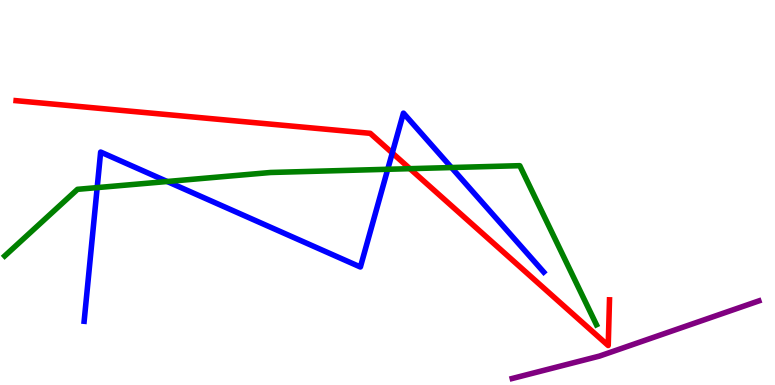[{'lines': ['blue', 'red'], 'intersections': [{'x': 5.06, 'y': 6.03}]}, {'lines': ['green', 'red'], 'intersections': [{'x': 5.29, 'y': 5.62}]}, {'lines': ['purple', 'red'], 'intersections': []}, {'lines': ['blue', 'green'], 'intersections': [{'x': 1.25, 'y': 5.13}, {'x': 2.16, 'y': 5.29}, {'x': 5.0, 'y': 5.6}, {'x': 5.83, 'y': 5.65}]}, {'lines': ['blue', 'purple'], 'intersections': []}, {'lines': ['green', 'purple'], 'intersections': []}]